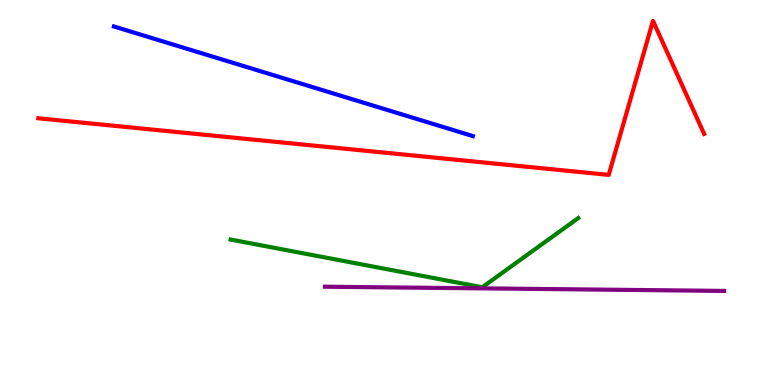[{'lines': ['blue', 'red'], 'intersections': []}, {'lines': ['green', 'red'], 'intersections': []}, {'lines': ['purple', 'red'], 'intersections': []}, {'lines': ['blue', 'green'], 'intersections': []}, {'lines': ['blue', 'purple'], 'intersections': []}, {'lines': ['green', 'purple'], 'intersections': []}]